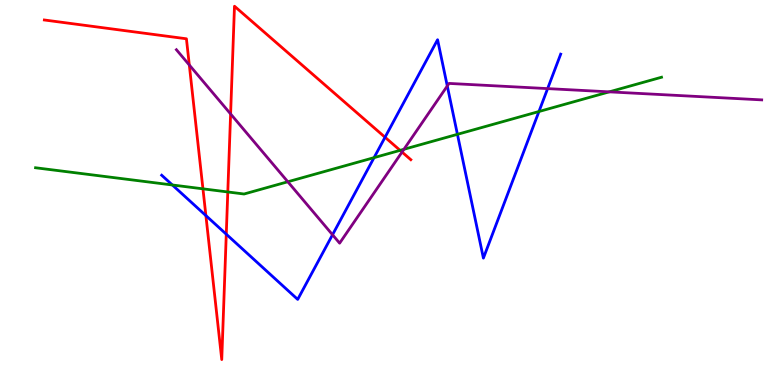[{'lines': ['blue', 'red'], 'intersections': [{'x': 2.66, 'y': 4.4}, {'x': 2.92, 'y': 3.92}, {'x': 4.97, 'y': 6.43}]}, {'lines': ['green', 'red'], 'intersections': [{'x': 2.62, 'y': 5.1}, {'x': 2.94, 'y': 5.01}, {'x': 5.16, 'y': 6.09}]}, {'lines': ['purple', 'red'], 'intersections': [{'x': 2.44, 'y': 8.31}, {'x': 2.98, 'y': 7.04}, {'x': 5.19, 'y': 6.05}]}, {'lines': ['blue', 'green'], 'intersections': [{'x': 2.22, 'y': 5.2}, {'x': 4.83, 'y': 5.91}, {'x': 5.9, 'y': 6.51}, {'x': 6.95, 'y': 7.1}]}, {'lines': ['blue', 'purple'], 'intersections': [{'x': 4.29, 'y': 3.9}, {'x': 5.77, 'y': 7.77}, {'x': 7.07, 'y': 7.7}]}, {'lines': ['green', 'purple'], 'intersections': [{'x': 3.71, 'y': 5.28}, {'x': 5.21, 'y': 6.12}, {'x': 7.86, 'y': 7.61}]}]